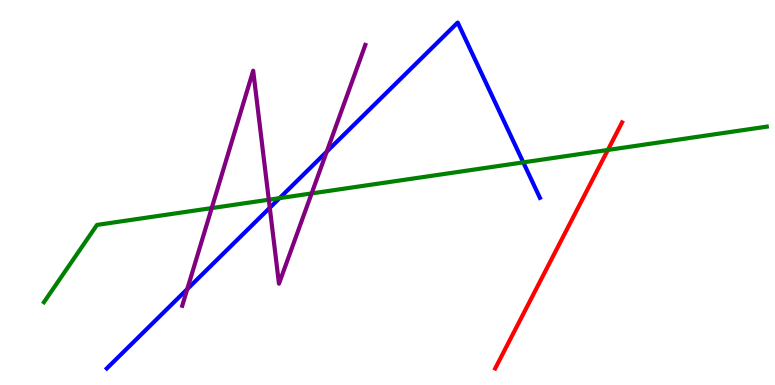[{'lines': ['blue', 'red'], 'intersections': []}, {'lines': ['green', 'red'], 'intersections': [{'x': 7.84, 'y': 6.1}]}, {'lines': ['purple', 'red'], 'intersections': []}, {'lines': ['blue', 'green'], 'intersections': [{'x': 3.61, 'y': 4.85}, {'x': 6.75, 'y': 5.78}]}, {'lines': ['blue', 'purple'], 'intersections': [{'x': 2.42, 'y': 2.49}, {'x': 3.48, 'y': 4.6}, {'x': 4.22, 'y': 6.06}]}, {'lines': ['green', 'purple'], 'intersections': [{'x': 2.73, 'y': 4.6}, {'x': 3.47, 'y': 4.81}, {'x': 4.02, 'y': 4.98}]}]